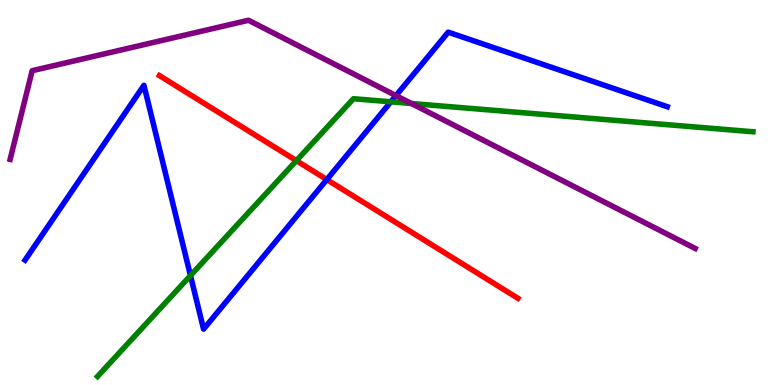[{'lines': ['blue', 'red'], 'intersections': [{'x': 4.22, 'y': 5.34}]}, {'lines': ['green', 'red'], 'intersections': [{'x': 3.82, 'y': 5.83}]}, {'lines': ['purple', 'red'], 'intersections': []}, {'lines': ['blue', 'green'], 'intersections': [{'x': 2.46, 'y': 2.84}, {'x': 5.04, 'y': 7.36}]}, {'lines': ['blue', 'purple'], 'intersections': [{'x': 5.11, 'y': 7.52}]}, {'lines': ['green', 'purple'], 'intersections': [{'x': 5.31, 'y': 7.31}]}]